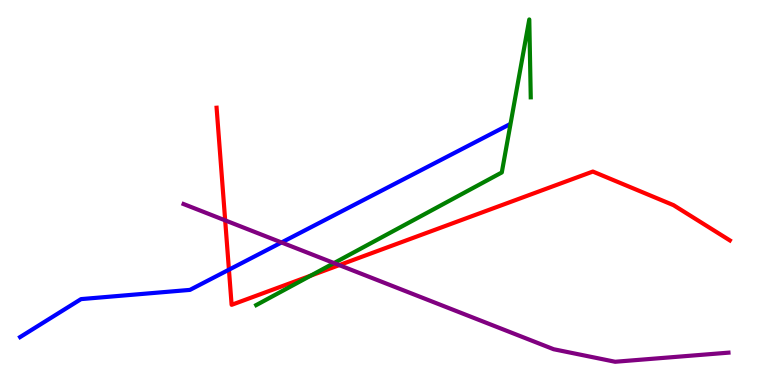[{'lines': ['blue', 'red'], 'intersections': [{'x': 2.95, 'y': 2.99}]}, {'lines': ['green', 'red'], 'intersections': [{'x': 4.01, 'y': 2.84}]}, {'lines': ['purple', 'red'], 'intersections': [{'x': 2.91, 'y': 4.28}, {'x': 4.38, 'y': 3.11}]}, {'lines': ['blue', 'green'], 'intersections': []}, {'lines': ['blue', 'purple'], 'intersections': [{'x': 3.63, 'y': 3.7}]}, {'lines': ['green', 'purple'], 'intersections': [{'x': 4.31, 'y': 3.17}]}]